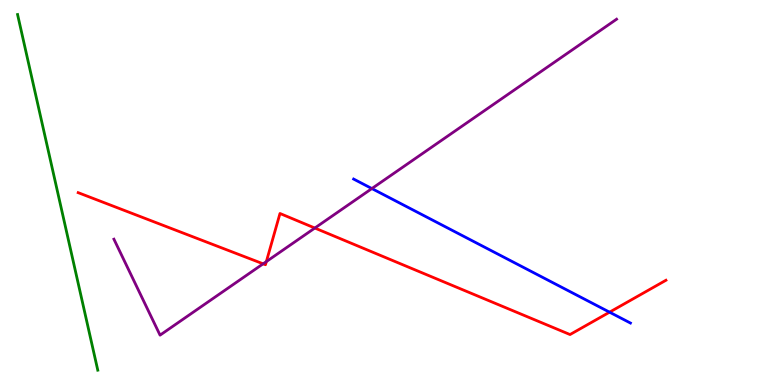[{'lines': ['blue', 'red'], 'intersections': [{'x': 7.87, 'y': 1.89}]}, {'lines': ['green', 'red'], 'intersections': []}, {'lines': ['purple', 'red'], 'intersections': [{'x': 3.4, 'y': 3.15}, {'x': 3.44, 'y': 3.21}, {'x': 4.06, 'y': 4.08}]}, {'lines': ['blue', 'green'], 'intersections': []}, {'lines': ['blue', 'purple'], 'intersections': [{'x': 4.8, 'y': 5.1}]}, {'lines': ['green', 'purple'], 'intersections': []}]